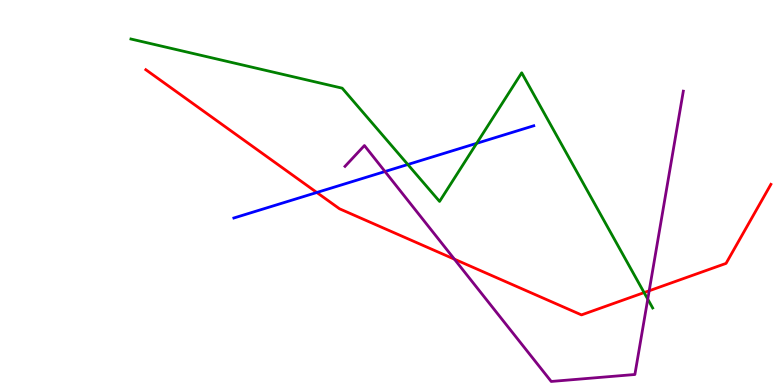[{'lines': ['blue', 'red'], 'intersections': [{'x': 4.09, 'y': 5.0}]}, {'lines': ['green', 'red'], 'intersections': [{'x': 8.31, 'y': 2.4}]}, {'lines': ['purple', 'red'], 'intersections': [{'x': 5.86, 'y': 3.27}, {'x': 8.38, 'y': 2.45}]}, {'lines': ['blue', 'green'], 'intersections': [{'x': 5.26, 'y': 5.73}, {'x': 6.15, 'y': 6.28}]}, {'lines': ['blue', 'purple'], 'intersections': [{'x': 4.97, 'y': 5.54}]}, {'lines': ['green', 'purple'], 'intersections': [{'x': 8.36, 'y': 2.23}]}]